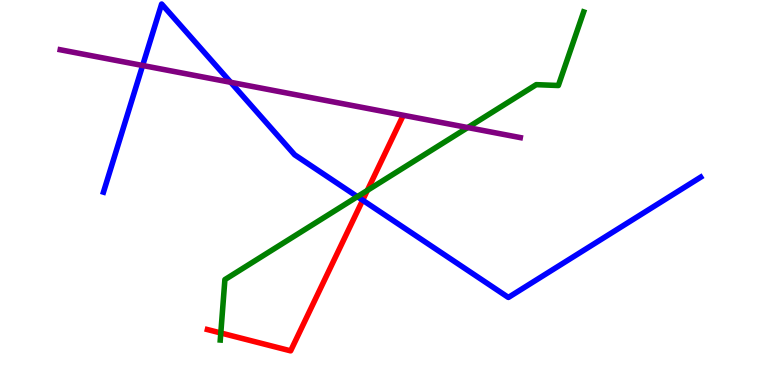[{'lines': ['blue', 'red'], 'intersections': [{'x': 4.68, 'y': 4.8}]}, {'lines': ['green', 'red'], 'intersections': [{'x': 2.85, 'y': 1.35}, {'x': 4.74, 'y': 5.05}]}, {'lines': ['purple', 'red'], 'intersections': []}, {'lines': ['blue', 'green'], 'intersections': [{'x': 4.61, 'y': 4.89}]}, {'lines': ['blue', 'purple'], 'intersections': [{'x': 1.84, 'y': 8.3}, {'x': 2.98, 'y': 7.86}]}, {'lines': ['green', 'purple'], 'intersections': [{'x': 6.04, 'y': 6.69}]}]